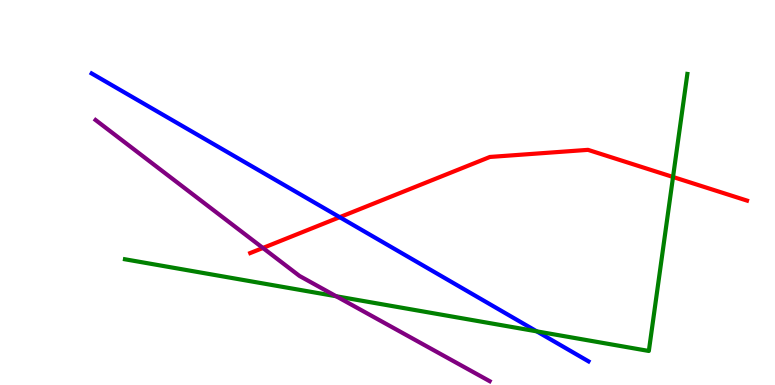[{'lines': ['blue', 'red'], 'intersections': [{'x': 4.38, 'y': 4.36}]}, {'lines': ['green', 'red'], 'intersections': [{'x': 8.68, 'y': 5.4}]}, {'lines': ['purple', 'red'], 'intersections': [{'x': 3.39, 'y': 3.56}]}, {'lines': ['blue', 'green'], 'intersections': [{'x': 6.93, 'y': 1.39}]}, {'lines': ['blue', 'purple'], 'intersections': []}, {'lines': ['green', 'purple'], 'intersections': [{'x': 4.34, 'y': 2.31}]}]